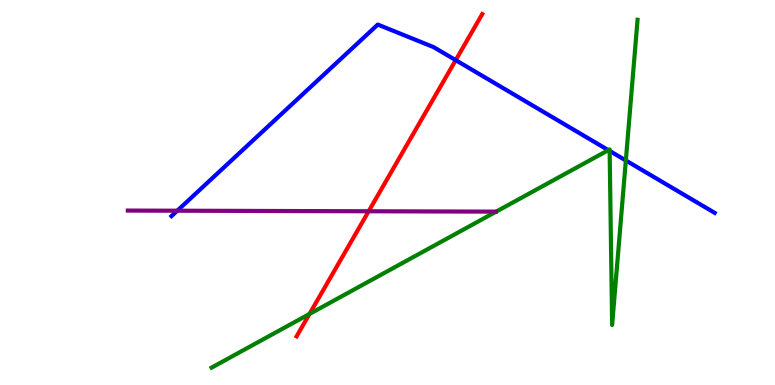[{'lines': ['blue', 'red'], 'intersections': [{'x': 5.88, 'y': 8.44}]}, {'lines': ['green', 'red'], 'intersections': [{'x': 3.99, 'y': 1.85}]}, {'lines': ['purple', 'red'], 'intersections': [{'x': 4.76, 'y': 4.51}]}, {'lines': ['blue', 'green'], 'intersections': [{'x': 7.85, 'y': 6.1}, {'x': 7.87, 'y': 6.08}, {'x': 8.08, 'y': 5.83}]}, {'lines': ['blue', 'purple'], 'intersections': [{'x': 2.29, 'y': 4.53}]}, {'lines': ['green', 'purple'], 'intersections': []}]